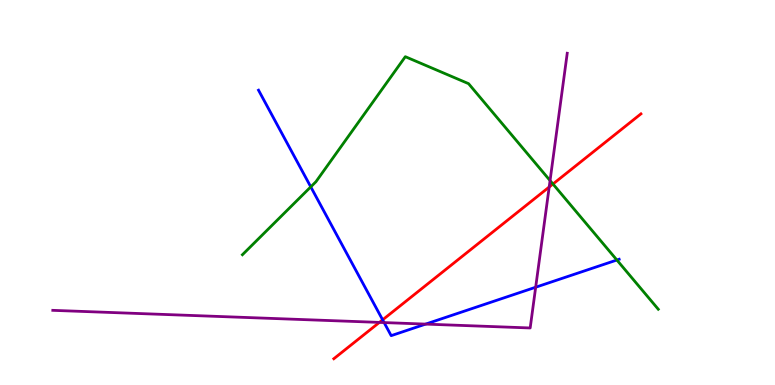[{'lines': ['blue', 'red'], 'intersections': [{'x': 4.94, 'y': 1.69}]}, {'lines': ['green', 'red'], 'intersections': [{'x': 7.13, 'y': 5.22}]}, {'lines': ['purple', 'red'], 'intersections': [{'x': 4.9, 'y': 1.63}, {'x': 7.09, 'y': 5.14}]}, {'lines': ['blue', 'green'], 'intersections': [{'x': 4.01, 'y': 5.15}, {'x': 7.96, 'y': 3.25}]}, {'lines': ['blue', 'purple'], 'intersections': [{'x': 4.96, 'y': 1.62}, {'x': 5.49, 'y': 1.58}, {'x': 6.91, 'y': 2.54}]}, {'lines': ['green', 'purple'], 'intersections': [{'x': 7.1, 'y': 5.31}]}]